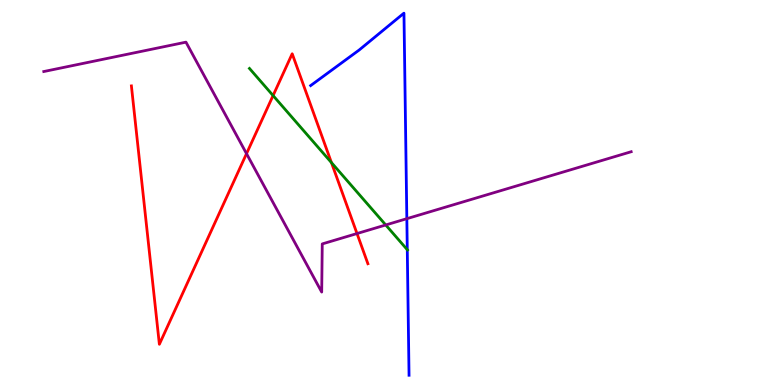[{'lines': ['blue', 'red'], 'intersections': []}, {'lines': ['green', 'red'], 'intersections': [{'x': 3.52, 'y': 7.52}, {'x': 4.28, 'y': 5.78}]}, {'lines': ['purple', 'red'], 'intersections': [{'x': 3.18, 'y': 6.01}, {'x': 4.61, 'y': 3.93}]}, {'lines': ['blue', 'green'], 'intersections': [{'x': 5.26, 'y': 3.51}]}, {'lines': ['blue', 'purple'], 'intersections': [{'x': 5.25, 'y': 4.32}]}, {'lines': ['green', 'purple'], 'intersections': [{'x': 4.98, 'y': 4.16}]}]